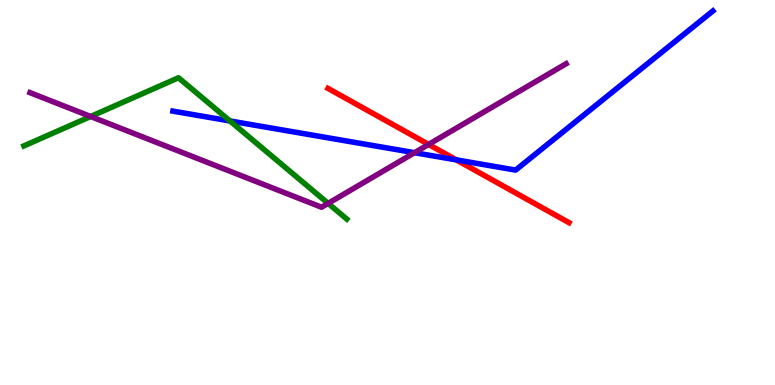[{'lines': ['blue', 'red'], 'intersections': [{'x': 5.89, 'y': 5.85}]}, {'lines': ['green', 'red'], 'intersections': []}, {'lines': ['purple', 'red'], 'intersections': [{'x': 5.53, 'y': 6.25}]}, {'lines': ['blue', 'green'], 'intersections': [{'x': 2.97, 'y': 6.86}]}, {'lines': ['blue', 'purple'], 'intersections': [{'x': 5.35, 'y': 6.03}]}, {'lines': ['green', 'purple'], 'intersections': [{'x': 1.17, 'y': 6.97}, {'x': 4.23, 'y': 4.72}]}]